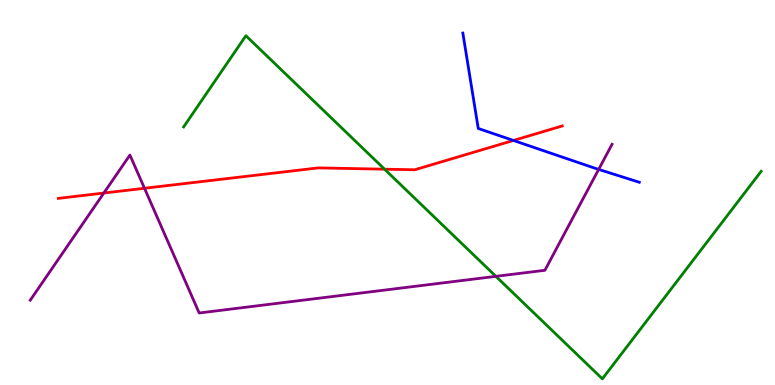[{'lines': ['blue', 'red'], 'intersections': [{'x': 6.63, 'y': 6.35}]}, {'lines': ['green', 'red'], 'intersections': [{'x': 4.96, 'y': 5.61}]}, {'lines': ['purple', 'red'], 'intersections': [{'x': 1.34, 'y': 4.99}, {'x': 1.86, 'y': 5.11}]}, {'lines': ['blue', 'green'], 'intersections': []}, {'lines': ['blue', 'purple'], 'intersections': [{'x': 7.72, 'y': 5.6}]}, {'lines': ['green', 'purple'], 'intersections': [{'x': 6.4, 'y': 2.82}]}]